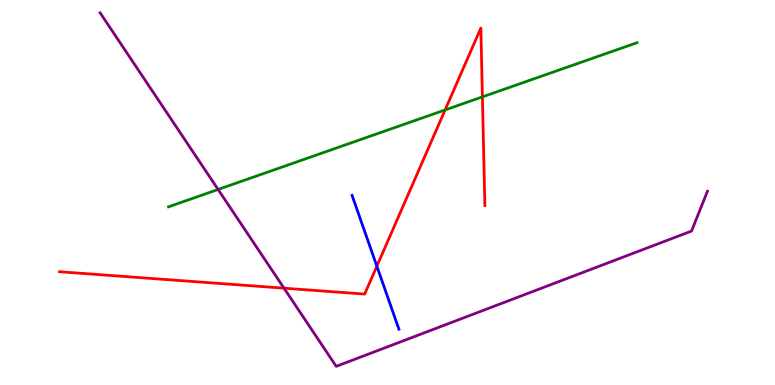[{'lines': ['blue', 'red'], 'intersections': [{'x': 4.86, 'y': 3.09}]}, {'lines': ['green', 'red'], 'intersections': [{'x': 5.74, 'y': 7.14}, {'x': 6.22, 'y': 7.48}]}, {'lines': ['purple', 'red'], 'intersections': [{'x': 3.66, 'y': 2.51}]}, {'lines': ['blue', 'green'], 'intersections': []}, {'lines': ['blue', 'purple'], 'intersections': []}, {'lines': ['green', 'purple'], 'intersections': [{'x': 2.81, 'y': 5.08}]}]